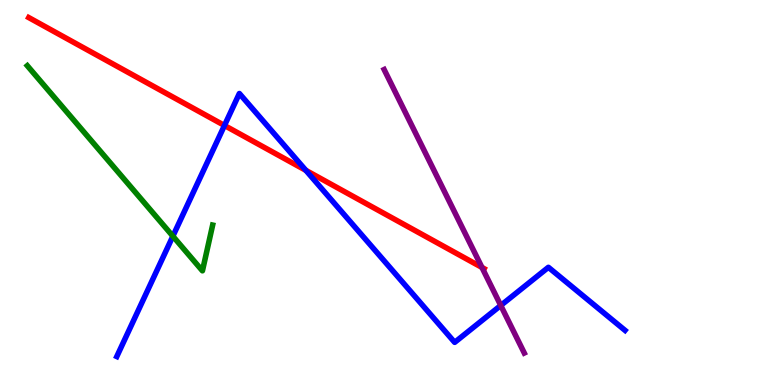[{'lines': ['blue', 'red'], 'intersections': [{'x': 2.9, 'y': 6.74}, {'x': 3.95, 'y': 5.58}]}, {'lines': ['green', 'red'], 'intersections': []}, {'lines': ['purple', 'red'], 'intersections': [{'x': 6.22, 'y': 3.05}]}, {'lines': ['blue', 'green'], 'intersections': [{'x': 2.23, 'y': 3.86}]}, {'lines': ['blue', 'purple'], 'intersections': [{'x': 6.46, 'y': 2.07}]}, {'lines': ['green', 'purple'], 'intersections': []}]